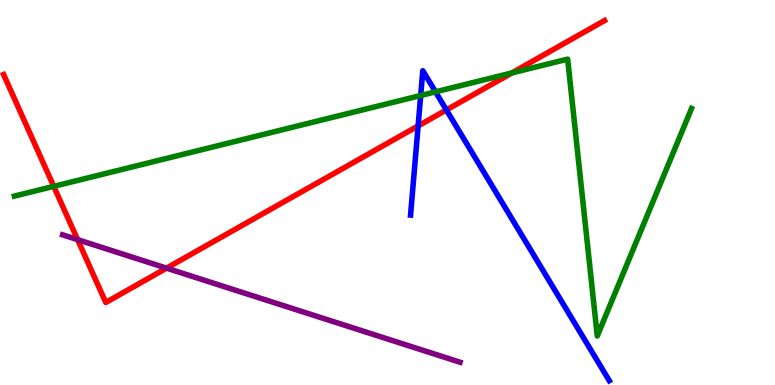[{'lines': ['blue', 'red'], 'intersections': [{'x': 5.39, 'y': 6.73}, {'x': 5.76, 'y': 7.14}]}, {'lines': ['green', 'red'], 'intersections': [{'x': 0.693, 'y': 5.16}, {'x': 6.61, 'y': 8.11}]}, {'lines': ['purple', 'red'], 'intersections': [{'x': 1.0, 'y': 3.78}, {'x': 2.15, 'y': 3.04}]}, {'lines': ['blue', 'green'], 'intersections': [{'x': 5.43, 'y': 7.52}, {'x': 5.62, 'y': 7.61}]}, {'lines': ['blue', 'purple'], 'intersections': []}, {'lines': ['green', 'purple'], 'intersections': []}]